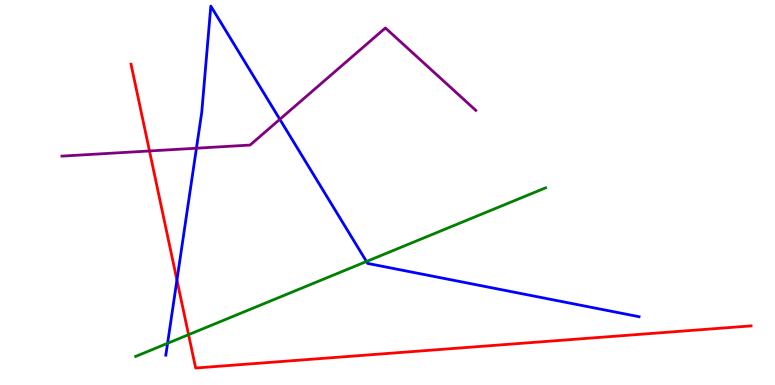[{'lines': ['blue', 'red'], 'intersections': [{'x': 2.28, 'y': 2.73}]}, {'lines': ['green', 'red'], 'intersections': [{'x': 2.43, 'y': 1.31}]}, {'lines': ['purple', 'red'], 'intersections': [{'x': 1.93, 'y': 6.08}]}, {'lines': ['blue', 'green'], 'intersections': [{'x': 2.16, 'y': 1.08}, {'x': 4.73, 'y': 3.21}]}, {'lines': ['blue', 'purple'], 'intersections': [{'x': 2.53, 'y': 6.15}, {'x': 3.61, 'y': 6.9}]}, {'lines': ['green', 'purple'], 'intersections': []}]